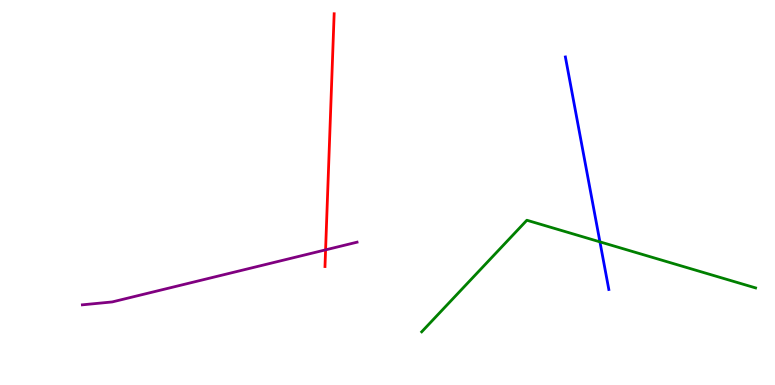[{'lines': ['blue', 'red'], 'intersections': []}, {'lines': ['green', 'red'], 'intersections': []}, {'lines': ['purple', 'red'], 'intersections': [{'x': 4.2, 'y': 3.51}]}, {'lines': ['blue', 'green'], 'intersections': [{'x': 7.74, 'y': 3.72}]}, {'lines': ['blue', 'purple'], 'intersections': []}, {'lines': ['green', 'purple'], 'intersections': []}]